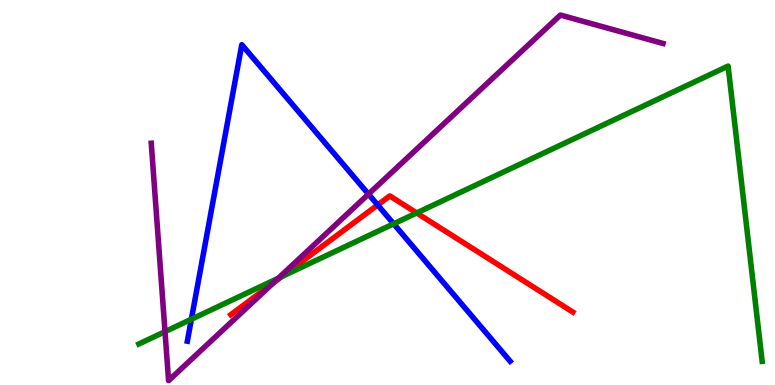[{'lines': ['blue', 'red'], 'intersections': [{'x': 4.87, 'y': 4.68}]}, {'lines': ['green', 'red'], 'intersections': [{'x': 3.64, 'y': 2.82}, {'x': 5.38, 'y': 4.47}]}, {'lines': ['purple', 'red'], 'intersections': [{'x': 3.53, 'y': 2.65}]}, {'lines': ['blue', 'green'], 'intersections': [{'x': 2.47, 'y': 1.71}, {'x': 5.08, 'y': 4.19}]}, {'lines': ['blue', 'purple'], 'intersections': [{'x': 4.75, 'y': 4.96}]}, {'lines': ['green', 'purple'], 'intersections': [{'x': 2.13, 'y': 1.39}, {'x': 3.59, 'y': 2.77}]}]